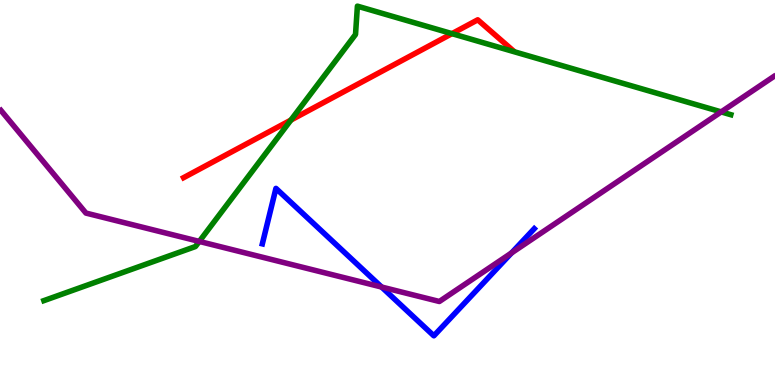[{'lines': ['blue', 'red'], 'intersections': []}, {'lines': ['green', 'red'], 'intersections': [{'x': 3.75, 'y': 6.88}, {'x': 5.83, 'y': 9.13}]}, {'lines': ['purple', 'red'], 'intersections': []}, {'lines': ['blue', 'green'], 'intersections': []}, {'lines': ['blue', 'purple'], 'intersections': [{'x': 4.92, 'y': 2.54}, {'x': 6.6, 'y': 3.43}]}, {'lines': ['green', 'purple'], 'intersections': [{'x': 2.57, 'y': 3.73}, {'x': 9.31, 'y': 7.09}]}]